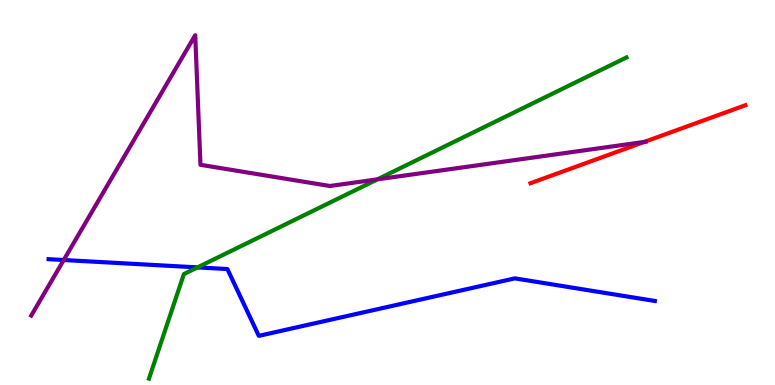[{'lines': ['blue', 'red'], 'intersections': []}, {'lines': ['green', 'red'], 'intersections': []}, {'lines': ['purple', 'red'], 'intersections': [{'x': 8.31, 'y': 6.31}]}, {'lines': ['blue', 'green'], 'intersections': [{'x': 2.55, 'y': 3.05}]}, {'lines': ['blue', 'purple'], 'intersections': [{'x': 0.823, 'y': 3.25}]}, {'lines': ['green', 'purple'], 'intersections': [{'x': 4.87, 'y': 5.34}]}]